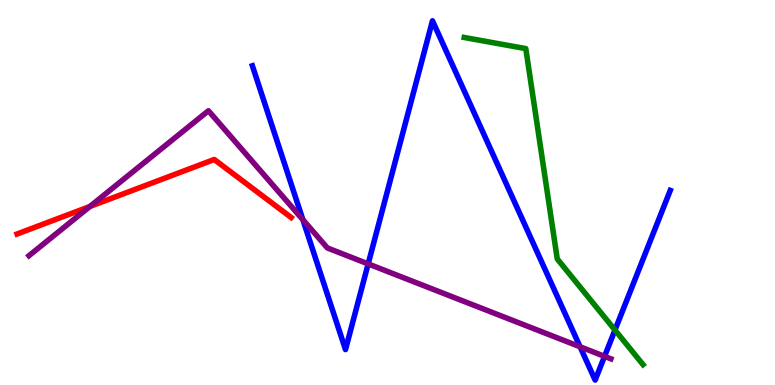[{'lines': ['blue', 'red'], 'intersections': []}, {'lines': ['green', 'red'], 'intersections': []}, {'lines': ['purple', 'red'], 'intersections': [{'x': 1.16, 'y': 4.64}]}, {'lines': ['blue', 'green'], 'intersections': [{'x': 7.94, 'y': 1.43}]}, {'lines': ['blue', 'purple'], 'intersections': [{'x': 3.91, 'y': 4.29}, {'x': 4.75, 'y': 3.15}, {'x': 7.48, 'y': 0.993}, {'x': 7.8, 'y': 0.744}]}, {'lines': ['green', 'purple'], 'intersections': []}]